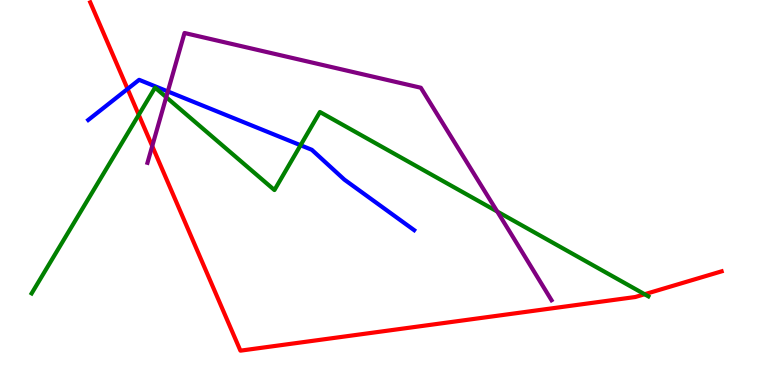[{'lines': ['blue', 'red'], 'intersections': [{'x': 1.65, 'y': 7.69}]}, {'lines': ['green', 'red'], 'intersections': [{'x': 1.79, 'y': 7.02}, {'x': 8.32, 'y': 2.36}]}, {'lines': ['purple', 'red'], 'intersections': [{'x': 1.96, 'y': 6.21}]}, {'lines': ['blue', 'green'], 'intersections': [{'x': 3.88, 'y': 6.23}]}, {'lines': ['blue', 'purple'], 'intersections': [{'x': 2.17, 'y': 7.62}]}, {'lines': ['green', 'purple'], 'intersections': [{'x': 2.14, 'y': 7.48}, {'x': 6.42, 'y': 4.51}]}]